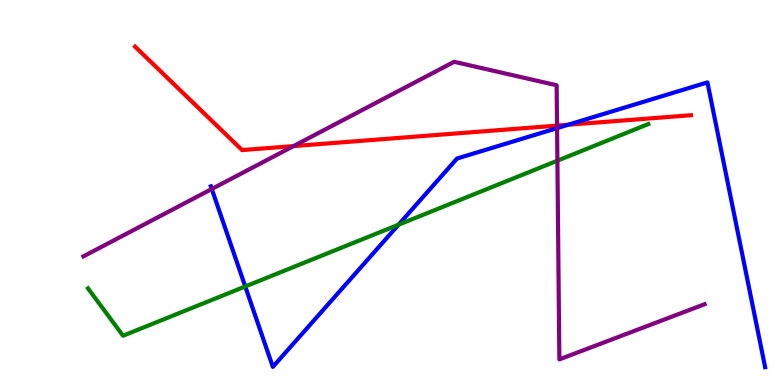[{'lines': ['blue', 'red'], 'intersections': [{'x': 7.33, 'y': 6.76}]}, {'lines': ['green', 'red'], 'intersections': []}, {'lines': ['purple', 'red'], 'intersections': [{'x': 3.79, 'y': 6.21}, {'x': 7.19, 'y': 6.74}]}, {'lines': ['blue', 'green'], 'intersections': [{'x': 3.16, 'y': 2.56}, {'x': 5.14, 'y': 4.16}]}, {'lines': ['blue', 'purple'], 'intersections': [{'x': 2.73, 'y': 5.09}, {'x': 7.19, 'y': 6.67}]}, {'lines': ['green', 'purple'], 'intersections': [{'x': 7.19, 'y': 5.83}]}]